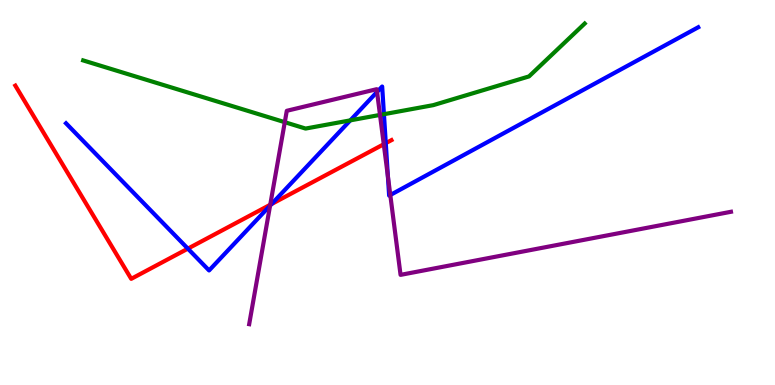[{'lines': ['blue', 'red'], 'intersections': [{'x': 2.42, 'y': 3.54}, {'x': 3.5, 'y': 4.7}, {'x': 4.98, 'y': 6.28}]}, {'lines': ['green', 'red'], 'intersections': []}, {'lines': ['purple', 'red'], 'intersections': [{'x': 3.49, 'y': 4.68}, {'x': 4.95, 'y': 6.25}]}, {'lines': ['blue', 'green'], 'intersections': [{'x': 4.52, 'y': 6.87}, {'x': 4.95, 'y': 7.03}]}, {'lines': ['blue', 'purple'], 'intersections': [{'x': 3.48, 'y': 4.66}, {'x': 4.87, 'y': 7.61}, {'x': 5.01, 'y': 5.42}, {'x': 5.04, 'y': 4.93}]}, {'lines': ['green', 'purple'], 'intersections': [{'x': 3.67, 'y': 6.83}, {'x': 4.9, 'y': 7.02}]}]